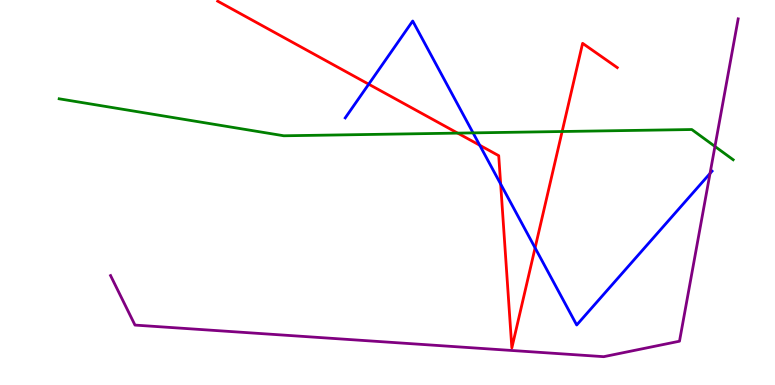[{'lines': ['blue', 'red'], 'intersections': [{'x': 4.76, 'y': 7.81}, {'x': 6.19, 'y': 6.23}, {'x': 6.46, 'y': 5.22}, {'x': 6.9, 'y': 3.56}]}, {'lines': ['green', 'red'], 'intersections': [{'x': 5.91, 'y': 6.54}, {'x': 7.25, 'y': 6.58}]}, {'lines': ['purple', 'red'], 'intersections': []}, {'lines': ['blue', 'green'], 'intersections': [{'x': 6.1, 'y': 6.55}]}, {'lines': ['blue', 'purple'], 'intersections': [{'x': 9.16, 'y': 5.5}]}, {'lines': ['green', 'purple'], 'intersections': [{'x': 9.23, 'y': 6.2}]}]